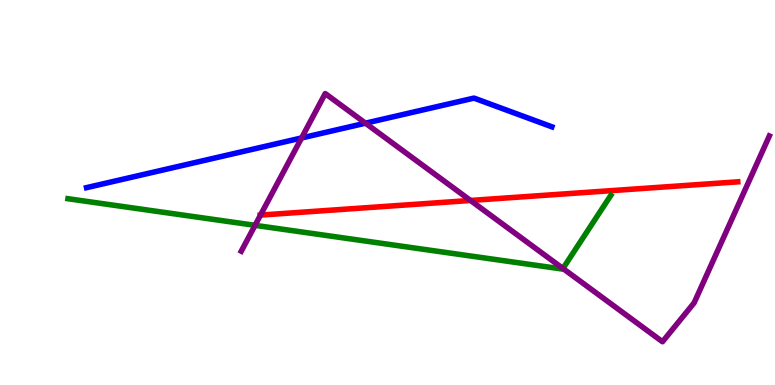[{'lines': ['blue', 'red'], 'intersections': []}, {'lines': ['green', 'red'], 'intersections': []}, {'lines': ['purple', 'red'], 'intersections': [{'x': 3.36, 'y': 4.41}, {'x': 6.07, 'y': 4.79}]}, {'lines': ['blue', 'green'], 'intersections': []}, {'lines': ['blue', 'purple'], 'intersections': [{'x': 3.89, 'y': 6.42}, {'x': 4.72, 'y': 6.8}]}, {'lines': ['green', 'purple'], 'intersections': [{'x': 3.29, 'y': 4.15}, {'x': 7.26, 'y': 3.03}]}]